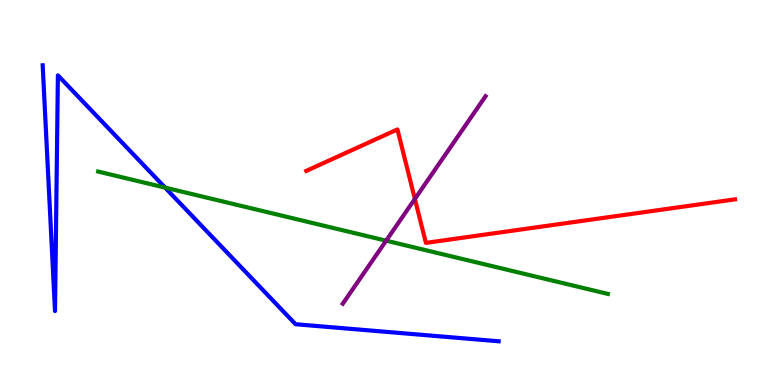[{'lines': ['blue', 'red'], 'intersections': []}, {'lines': ['green', 'red'], 'intersections': []}, {'lines': ['purple', 'red'], 'intersections': [{'x': 5.35, 'y': 4.83}]}, {'lines': ['blue', 'green'], 'intersections': [{'x': 2.13, 'y': 5.13}]}, {'lines': ['blue', 'purple'], 'intersections': []}, {'lines': ['green', 'purple'], 'intersections': [{'x': 4.98, 'y': 3.75}]}]